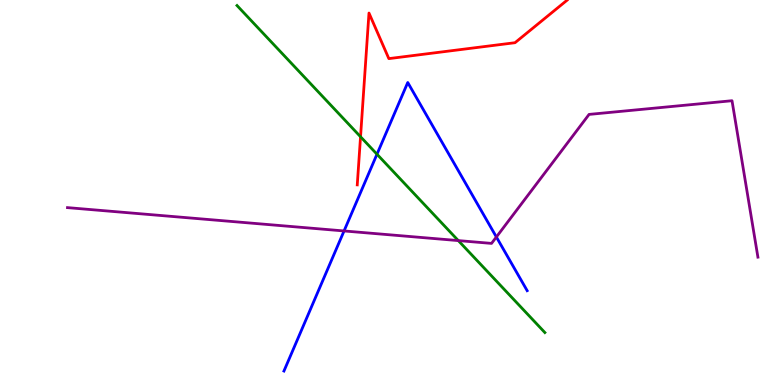[{'lines': ['blue', 'red'], 'intersections': []}, {'lines': ['green', 'red'], 'intersections': [{'x': 4.65, 'y': 6.45}]}, {'lines': ['purple', 'red'], 'intersections': []}, {'lines': ['blue', 'green'], 'intersections': [{'x': 4.86, 'y': 5.99}]}, {'lines': ['blue', 'purple'], 'intersections': [{'x': 4.44, 'y': 4.0}, {'x': 6.4, 'y': 3.84}]}, {'lines': ['green', 'purple'], 'intersections': [{'x': 5.91, 'y': 3.75}]}]